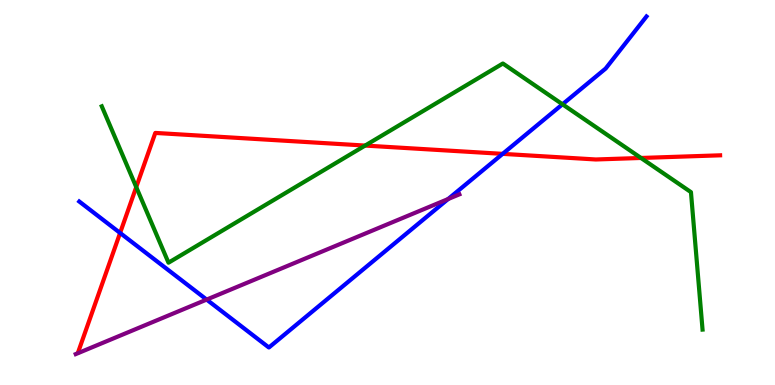[{'lines': ['blue', 'red'], 'intersections': [{'x': 1.55, 'y': 3.95}, {'x': 6.49, 'y': 6.0}]}, {'lines': ['green', 'red'], 'intersections': [{'x': 1.76, 'y': 5.14}, {'x': 4.71, 'y': 6.22}, {'x': 8.27, 'y': 5.9}]}, {'lines': ['purple', 'red'], 'intersections': []}, {'lines': ['blue', 'green'], 'intersections': [{'x': 7.26, 'y': 7.29}]}, {'lines': ['blue', 'purple'], 'intersections': [{'x': 2.67, 'y': 2.22}, {'x': 5.78, 'y': 4.83}]}, {'lines': ['green', 'purple'], 'intersections': []}]